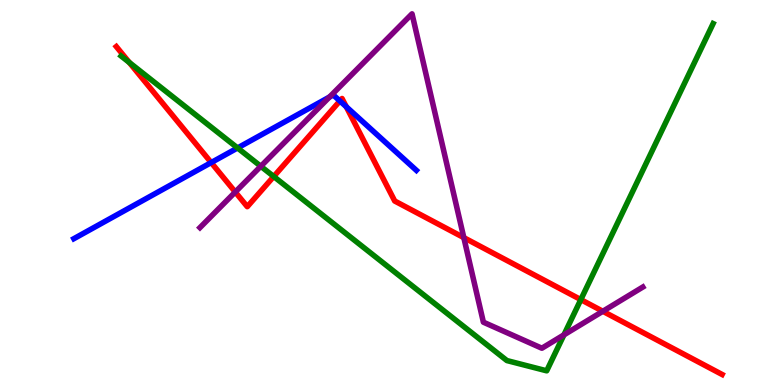[{'lines': ['blue', 'red'], 'intersections': [{'x': 2.72, 'y': 5.78}, {'x': 4.39, 'y': 7.38}, {'x': 4.47, 'y': 7.23}]}, {'lines': ['green', 'red'], 'intersections': [{'x': 1.67, 'y': 8.38}, {'x': 3.53, 'y': 5.42}, {'x': 7.49, 'y': 2.22}]}, {'lines': ['purple', 'red'], 'intersections': [{'x': 3.04, 'y': 5.01}, {'x': 5.98, 'y': 3.83}, {'x': 7.78, 'y': 1.91}]}, {'lines': ['blue', 'green'], 'intersections': [{'x': 3.07, 'y': 6.16}]}, {'lines': ['blue', 'purple'], 'intersections': [{'x': 4.25, 'y': 7.48}]}, {'lines': ['green', 'purple'], 'intersections': [{'x': 3.37, 'y': 5.68}, {'x': 7.28, 'y': 1.3}]}]